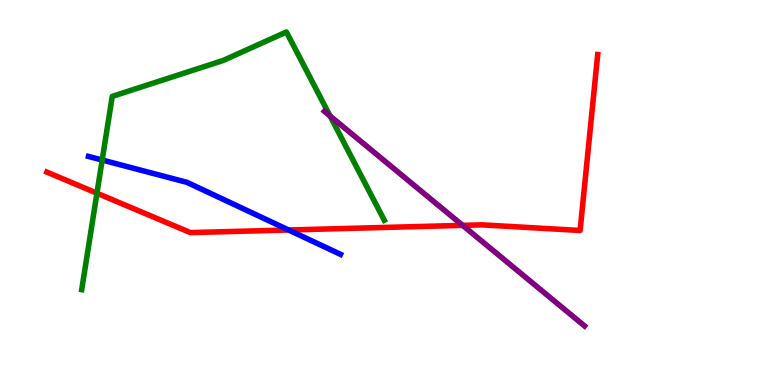[{'lines': ['blue', 'red'], 'intersections': [{'x': 3.72, 'y': 4.03}]}, {'lines': ['green', 'red'], 'intersections': [{'x': 1.25, 'y': 4.98}]}, {'lines': ['purple', 'red'], 'intersections': [{'x': 5.97, 'y': 4.15}]}, {'lines': ['blue', 'green'], 'intersections': [{'x': 1.32, 'y': 5.84}]}, {'lines': ['blue', 'purple'], 'intersections': []}, {'lines': ['green', 'purple'], 'intersections': [{'x': 4.26, 'y': 6.99}]}]